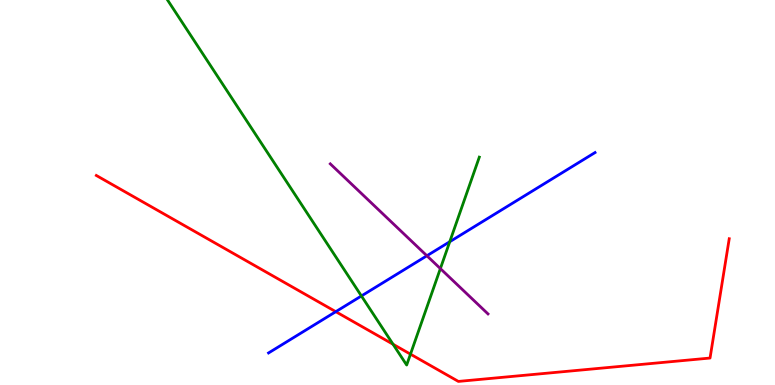[{'lines': ['blue', 'red'], 'intersections': [{'x': 4.33, 'y': 1.9}]}, {'lines': ['green', 'red'], 'intersections': [{'x': 5.07, 'y': 1.06}, {'x': 5.3, 'y': 0.801}]}, {'lines': ['purple', 'red'], 'intersections': []}, {'lines': ['blue', 'green'], 'intersections': [{'x': 4.66, 'y': 2.31}, {'x': 5.8, 'y': 3.72}]}, {'lines': ['blue', 'purple'], 'intersections': [{'x': 5.51, 'y': 3.36}]}, {'lines': ['green', 'purple'], 'intersections': [{'x': 5.68, 'y': 3.02}]}]